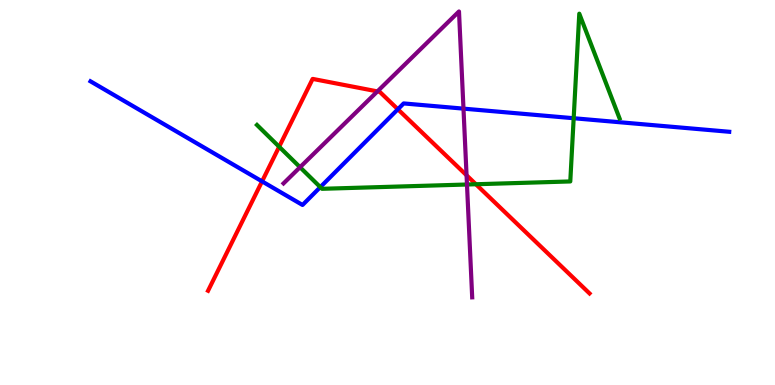[{'lines': ['blue', 'red'], 'intersections': [{'x': 3.38, 'y': 5.29}, {'x': 5.13, 'y': 7.16}]}, {'lines': ['green', 'red'], 'intersections': [{'x': 3.6, 'y': 6.19}, {'x': 6.14, 'y': 5.21}]}, {'lines': ['purple', 'red'], 'intersections': [{'x': 4.87, 'y': 7.63}, {'x': 6.02, 'y': 5.45}]}, {'lines': ['blue', 'green'], 'intersections': [{'x': 4.13, 'y': 5.14}, {'x': 7.4, 'y': 6.93}]}, {'lines': ['blue', 'purple'], 'intersections': [{'x': 5.98, 'y': 7.18}]}, {'lines': ['green', 'purple'], 'intersections': [{'x': 3.87, 'y': 5.66}, {'x': 6.03, 'y': 5.21}]}]